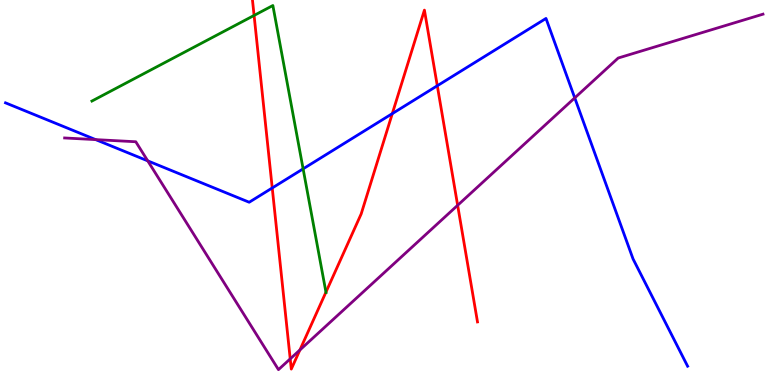[{'lines': ['blue', 'red'], 'intersections': [{'x': 3.51, 'y': 5.12}, {'x': 5.06, 'y': 7.05}, {'x': 5.64, 'y': 7.77}]}, {'lines': ['green', 'red'], 'intersections': [{'x': 3.28, 'y': 9.6}, {'x': 4.21, 'y': 2.41}]}, {'lines': ['purple', 'red'], 'intersections': [{'x': 3.74, 'y': 0.679}, {'x': 3.87, 'y': 0.91}, {'x': 5.91, 'y': 4.67}]}, {'lines': ['blue', 'green'], 'intersections': [{'x': 3.91, 'y': 5.61}]}, {'lines': ['blue', 'purple'], 'intersections': [{'x': 1.23, 'y': 6.37}, {'x': 1.91, 'y': 5.82}, {'x': 7.42, 'y': 7.46}]}, {'lines': ['green', 'purple'], 'intersections': []}]